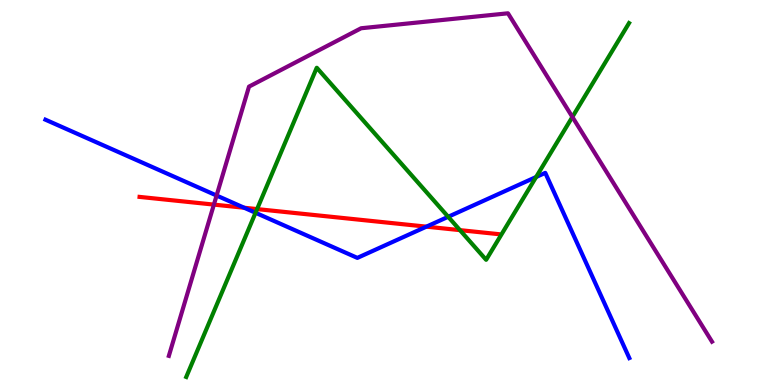[{'lines': ['blue', 'red'], 'intersections': [{'x': 3.15, 'y': 4.6}, {'x': 5.5, 'y': 4.11}]}, {'lines': ['green', 'red'], 'intersections': [{'x': 3.32, 'y': 4.57}, {'x': 5.93, 'y': 4.02}]}, {'lines': ['purple', 'red'], 'intersections': [{'x': 2.76, 'y': 4.69}]}, {'lines': ['blue', 'green'], 'intersections': [{'x': 3.3, 'y': 4.47}, {'x': 5.78, 'y': 4.37}, {'x': 6.92, 'y': 5.4}]}, {'lines': ['blue', 'purple'], 'intersections': [{'x': 2.79, 'y': 4.92}]}, {'lines': ['green', 'purple'], 'intersections': [{'x': 7.39, 'y': 6.96}]}]